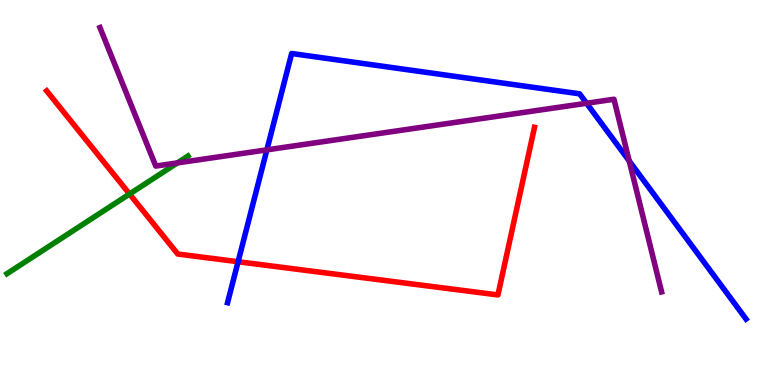[{'lines': ['blue', 'red'], 'intersections': [{'x': 3.07, 'y': 3.2}]}, {'lines': ['green', 'red'], 'intersections': [{'x': 1.67, 'y': 4.96}]}, {'lines': ['purple', 'red'], 'intersections': []}, {'lines': ['blue', 'green'], 'intersections': []}, {'lines': ['blue', 'purple'], 'intersections': [{'x': 3.44, 'y': 6.11}, {'x': 7.57, 'y': 7.32}, {'x': 8.12, 'y': 5.82}]}, {'lines': ['green', 'purple'], 'intersections': [{'x': 2.29, 'y': 5.77}]}]